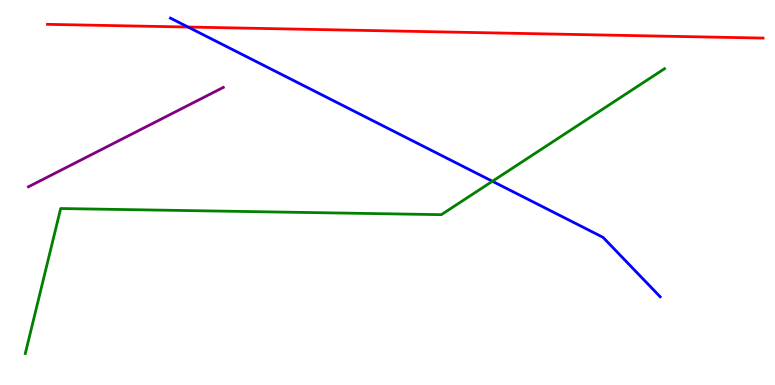[{'lines': ['blue', 'red'], 'intersections': [{'x': 2.43, 'y': 9.3}]}, {'lines': ['green', 'red'], 'intersections': []}, {'lines': ['purple', 'red'], 'intersections': []}, {'lines': ['blue', 'green'], 'intersections': [{'x': 6.35, 'y': 5.29}]}, {'lines': ['blue', 'purple'], 'intersections': []}, {'lines': ['green', 'purple'], 'intersections': []}]